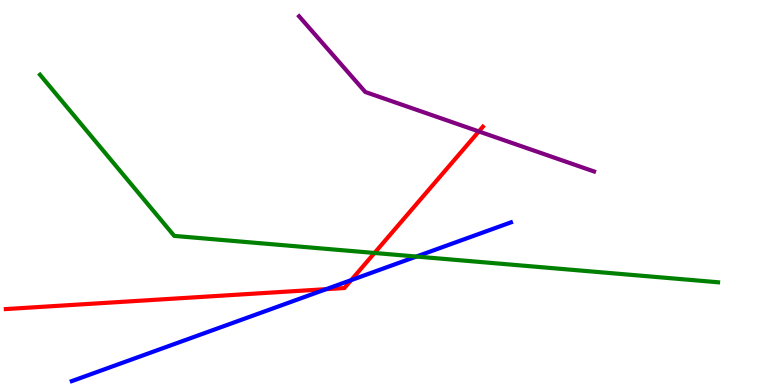[{'lines': ['blue', 'red'], 'intersections': [{'x': 4.21, 'y': 2.49}, {'x': 4.53, 'y': 2.72}]}, {'lines': ['green', 'red'], 'intersections': [{'x': 4.83, 'y': 3.43}]}, {'lines': ['purple', 'red'], 'intersections': [{'x': 6.18, 'y': 6.59}]}, {'lines': ['blue', 'green'], 'intersections': [{'x': 5.37, 'y': 3.34}]}, {'lines': ['blue', 'purple'], 'intersections': []}, {'lines': ['green', 'purple'], 'intersections': []}]